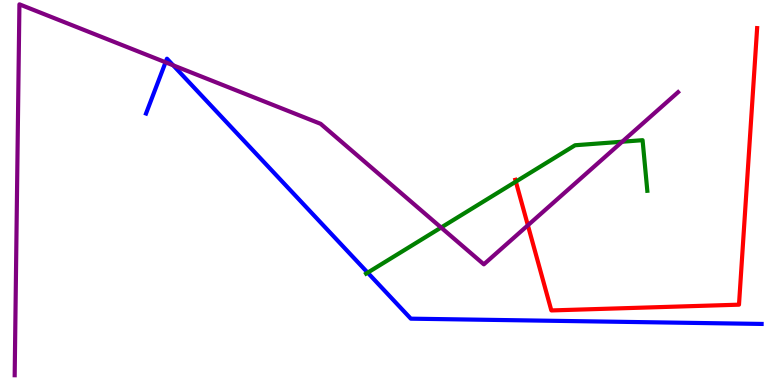[{'lines': ['blue', 'red'], 'intersections': []}, {'lines': ['green', 'red'], 'intersections': [{'x': 6.66, 'y': 5.28}]}, {'lines': ['purple', 'red'], 'intersections': [{'x': 6.81, 'y': 4.15}]}, {'lines': ['blue', 'green'], 'intersections': [{'x': 4.74, 'y': 2.92}]}, {'lines': ['blue', 'purple'], 'intersections': [{'x': 2.14, 'y': 8.38}, {'x': 2.23, 'y': 8.3}]}, {'lines': ['green', 'purple'], 'intersections': [{'x': 5.69, 'y': 4.09}, {'x': 8.03, 'y': 6.32}]}]